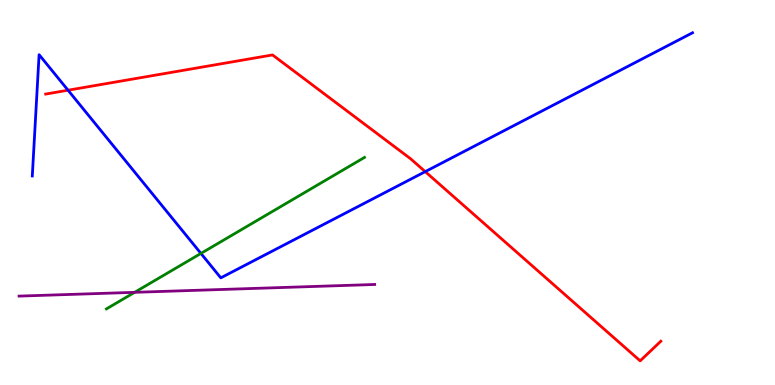[{'lines': ['blue', 'red'], 'intersections': [{'x': 0.878, 'y': 7.66}, {'x': 5.49, 'y': 5.54}]}, {'lines': ['green', 'red'], 'intersections': []}, {'lines': ['purple', 'red'], 'intersections': []}, {'lines': ['blue', 'green'], 'intersections': [{'x': 2.59, 'y': 3.42}]}, {'lines': ['blue', 'purple'], 'intersections': []}, {'lines': ['green', 'purple'], 'intersections': [{'x': 1.74, 'y': 2.41}]}]